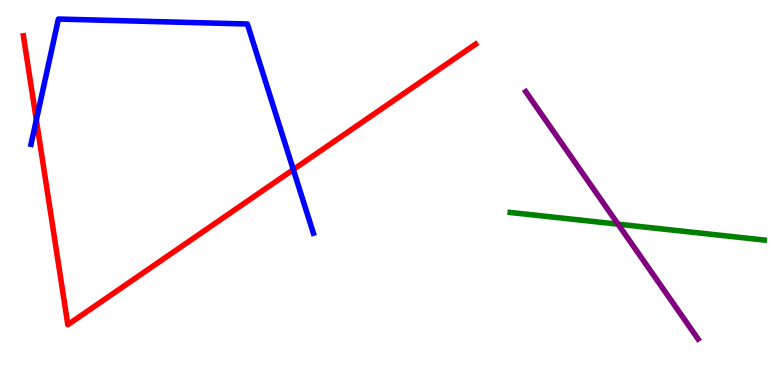[{'lines': ['blue', 'red'], 'intersections': [{'x': 0.469, 'y': 6.88}, {'x': 3.78, 'y': 5.6}]}, {'lines': ['green', 'red'], 'intersections': []}, {'lines': ['purple', 'red'], 'intersections': []}, {'lines': ['blue', 'green'], 'intersections': []}, {'lines': ['blue', 'purple'], 'intersections': []}, {'lines': ['green', 'purple'], 'intersections': [{'x': 7.97, 'y': 4.18}]}]